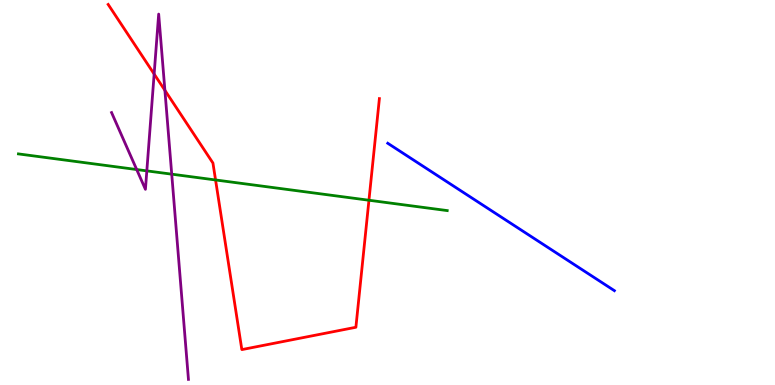[{'lines': ['blue', 'red'], 'intersections': []}, {'lines': ['green', 'red'], 'intersections': [{'x': 2.78, 'y': 5.33}, {'x': 4.76, 'y': 4.8}]}, {'lines': ['purple', 'red'], 'intersections': [{'x': 1.99, 'y': 8.08}, {'x': 2.13, 'y': 7.65}]}, {'lines': ['blue', 'green'], 'intersections': []}, {'lines': ['blue', 'purple'], 'intersections': []}, {'lines': ['green', 'purple'], 'intersections': [{'x': 1.76, 'y': 5.6}, {'x': 1.89, 'y': 5.56}, {'x': 2.22, 'y': 5.48}]}]